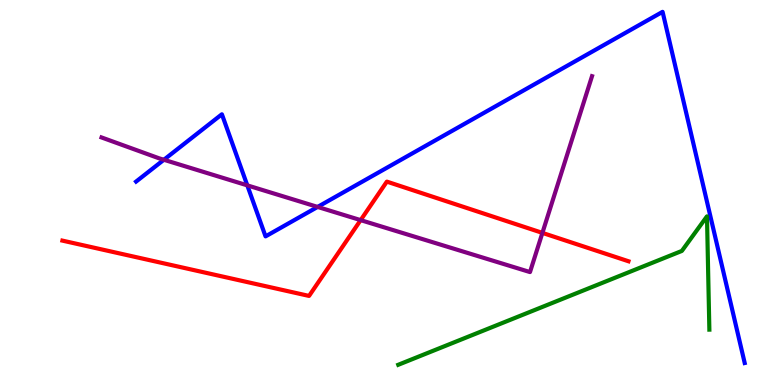[{'lines': ['blue', 'red'], 'intersections': []}, {'lines': ['green', 'red'], 'intersections': []}, {'lines': ['purple', 'red'], 'intersections': [{'x': 4.65, 'y': 4.28}, {'x': 7.0, 'y': 3.95}]}, {'lines': ['blue', 'green'], 'intersections': []}, {'lines': ['blue', 'purple'], 'intersections': [{'x': 2.11, 'y': 5.85}, {'x': 3.19, 'y': 5.19}, {'x': 4.1, 'y': 4.63}]}, {'lines': ['green', 'purple'], 'intersections': []}]